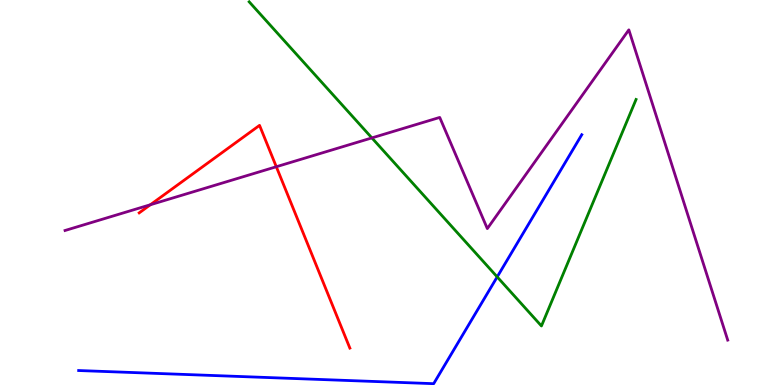[{'lines': ['blue', 'red'], 'intersections': []}, {'lines': ['green', 'red'], 'intersections': []}, {'lines': ['purple', 'red'], 'intersections': [{'x': 1.94, 'y': 4.68}, {'x': 3.57, 'y': 5.67}]}, {'lines': ['blue', 'green'], 'intersections': [{'x': 6.42, 'y': 2.81}]}, {'lines': ['blue', 'purple'], 'intersections': []}, {'lines': ['green', 'purple'], 'intersections': [{'x': 4.8, 'y': 6.42}]}]